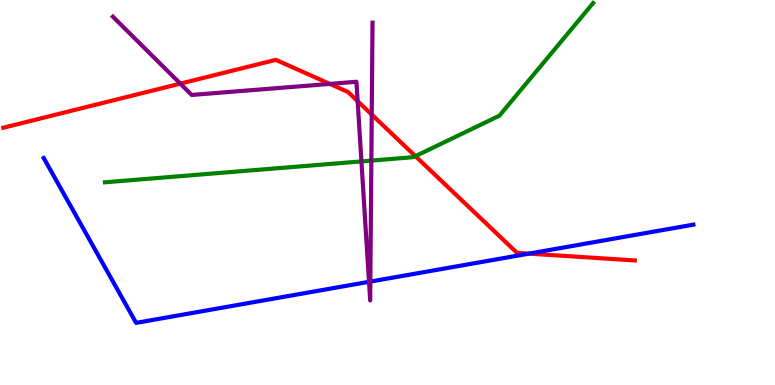[{'lines': ['blue', 'red'], 'intersections': [{'x': 6.83, 'y': 3.41}]}, {'lines': ['green', 'red'], 'intersections': [{'x': 5.36, 'y': 5.94}]}, {'lines': ['purple', 'red'], 'intersections': [{'x': 2.33, 'y': 7.83}, {'x': 4.26, 'y': 7.82}, {'x': 4.61, 'y': 7.37}, {'x': 4.8, 'y': 7.02}]}, {'lines': ['blue', 'green'], 'intersections': []}, {'lines': ['blue', 'purple'], 'intersections': [{'x': 4.76, 'y': 2.68}, {'x': 4.78, 'y': 2.69}]}, {'lines': ['green', 'purple'], 'intersections': [{'x': 4.66, 'y': 5.81}, {'x': 4.79, 'y': 5.83}]}]